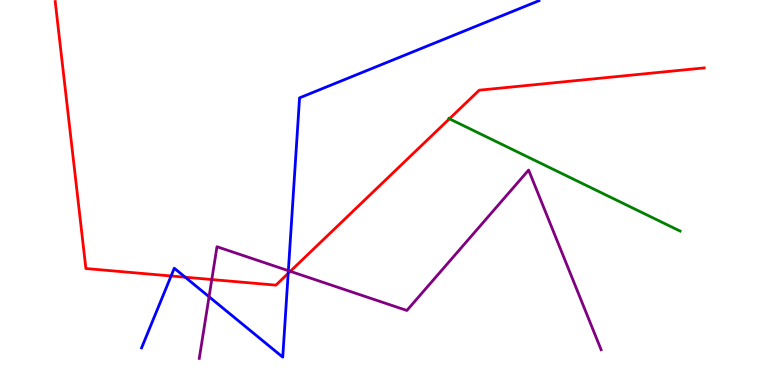[{'lines': ['blue', 'red'], 'intersections': [{'x': 2.21, 'y': 2.83}, {'x': 2.39, 'y': 2.8}, {'x': 3.72, 'y': 2.9}]}, {'lines': ['green', 'red'], 'intersections': [{'x': 5.8, 'y': 6.91}]}, {'lines': ['purple', 'red'], 'intersections': [{'x': 2.73, 'y': 2.74}, {'x': 3.75, 'y': 2.95}]}, {'lines': ['blue', 'green'], 'intersections': []}, {'lines': ['blue', 'purple'], 'intersections': [{'x': 2.7, 'y': 2.29}, {'x': 3.72, 'y': 2.97}]}, {'lines': ['green', 'purple'], 'intersections': []}]